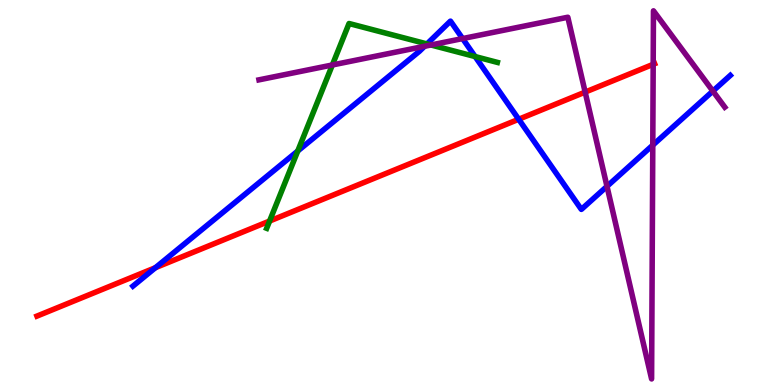[{'lines': ['blue', 'red'], 'intersections': [{'x': 2.01, 'y': 3.05}, {'x': 6.69, 'y': 6.9}]}, {'lines': ['green', 'red'], 'intersections': [{'x': 3.48, 'y': 4.26}]}, {'lines': ['purple', 'red'], 'intersections': [{'x': 7.55, 'y': 7.61}, {'x': 8.43, 'y': 8.33}]}, {'lines': ['blue', 'green'], 'intersections': [{'x': 3.84, 'y': 6.08}, {'x': 5.51, 'y': 8.86}, {'x': 6.13, 'y': 8.53}]}, {'lines': ['blue', 'purple'], 'intersections': [{'x': 5.48, 'y': 8.8}, {'x': 5.97, 'y': 9.0}, {'x': 7.83, 'y': 5.16}, {'x': 8.42, 'y': 6.23}, {'x': 9.2, 'y': 7.63}]}, {'lines': ['green', 'purple'], 'intersections': [{'x': 4.29, 'y': 8.31}, {'x': 5.56, 'y': 8.83}]}]